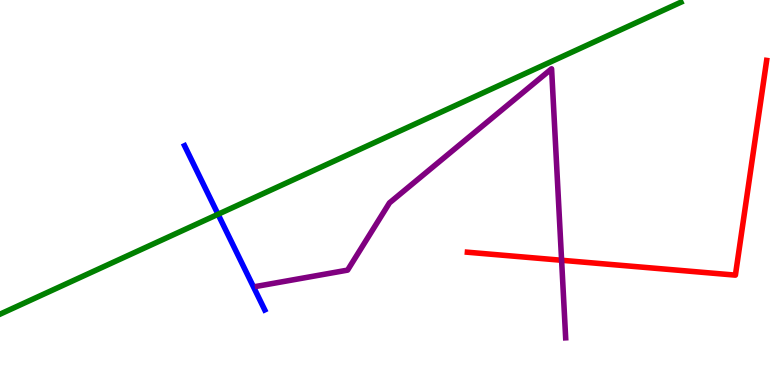[{'lines': ['blue', 'red'], 'intersections': []}, {'lines': ['green', 'red'], 'intersections': []}, {'lines': ['purple', 'red'], 'intersections': [{'x': 7.25, 'y': 3.24}]}, {'lines': ['blue', 'green'], 'intersections': [{'x': 2.81, 'y': 4.43}]}, {'lines': ['blue', 'purple'], 'intersections': []}, {'lines': ['green', 'purple'], 'intersections': []}]